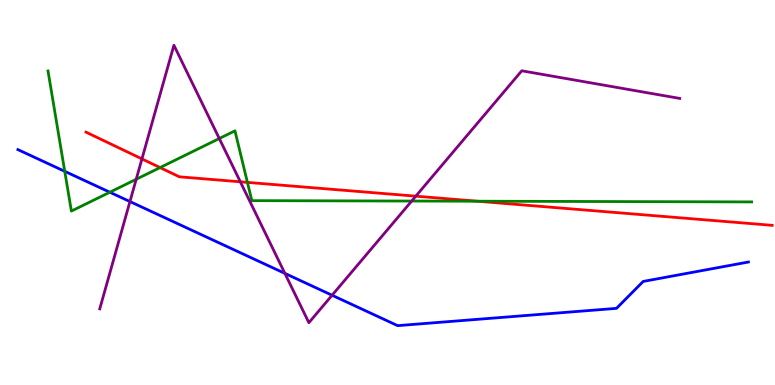[{'lines': ['blue', 'red'], 'intersections': []}, {'lines': ['green', 'red'], 'intersections': [{'x': 2.07, 'y': 5.65}, {'x': 3.19, 'y': 5.26}, {'x': 6.16, 'y': 4.77}]}, {'lines': ['purple', 'red'], 'intersections': [{'x': 1.83, 'y': 5.87}, {'x': 3.1, 'y': 5.28}, {'x': 5.37, 'y': 4.9}]}, {'lines': ['blue', 'green'], 'intersections': [{'x': 0.835, 'y': 5.55}, {'x': 1.42, 'y': 5.01}]}, {'lines': ['blue', 'purple'], 'intersections': [{'x': 1.68, 'y': 4.76}, {'x': 3.68, 'y': 2.9}, {'x': 4.28, 'y': 2.33}]}, {'lines': ['green', 'purple'], 'intersections': [{'x': 1.76, 'y': 5.34}, {'x': 2.83, 'y': 6.4}, {'x': 5.31, 'y': 4.78}]}]